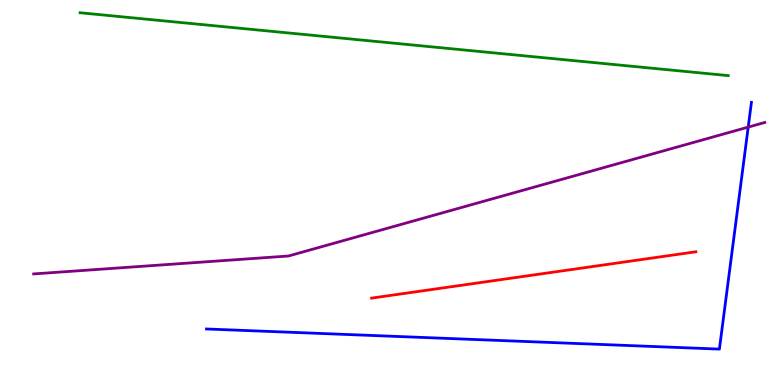[{'lines': ['blue', 'red'], 'intersections': []}, {'lines': ['green', 'red'], 'intersections': []}, {'lines': ['purple', 'red'], 'intersections': []}, {'lines': ['blue', 'green'], 'intersections': []}, {'lines': ['blue', 'purple'], 'intersections': [{'x': 9.65, 'y': 6.7}]}, {'lines': ['green', 'purple'], 'intersections': []}]